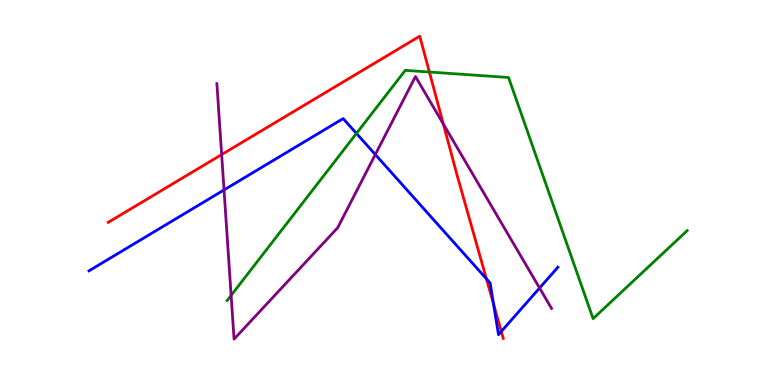[{'lines': ['blue', 'red'], 'intersections': [{'x': 6.28, 'y': 2.76}, {'x': 6.37, 'y': 2.1}, {'x': 6.47, 'y': 1.39}]}, {'lines': ['green', 'red'], 'intersections': [{'x': 5.54, 'y': 8.13}]}, {'lines': ['purple', 'red'], 'intersections': [{'x': 2.86, 'y': 5.98}, {'x': 5.72, 'y': 6.78}]}, {'lines': ['blue', 'green'], 'intersections': [{'x': 4.6, 'y': 6.53}]}, {'lines': ['blue', 'purple'], 'intersections': [{'x': 2.89, 'y': 5.07}, {'x': 4.84, 'y': 5.99}, {'x': 6.96, 'y': 2.52}]}, {'lines': ['green', 'purple'], 'intersections': [{'x': 2.98, 'y': 2.33}]}]